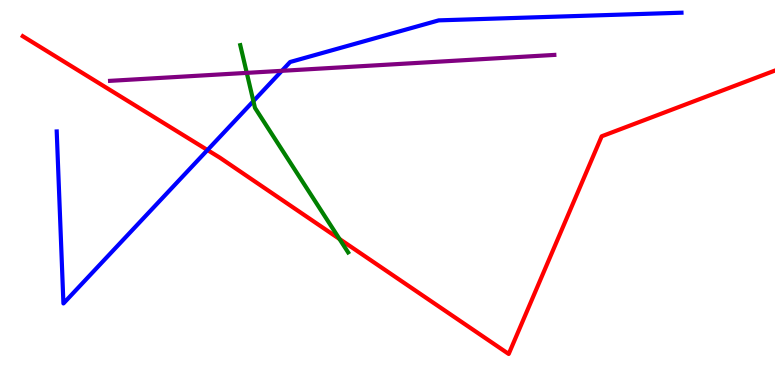[{'lines': ['blue', 'red'], 'intersections': [{'x': 2.68, 'y': 6.1}]}, {'lines': ['green', 'red'], 'intersections': [{'x': 4.38, 'y': 3.79}]}, {'lines': ['purple', 'red'], 'intersections': []}, {'lines': ['blue', 'green'], 'intersections': [{'x': 3.27, 'y': 7.37}]}, {'lines': ['blue', 'purple'], 'intersections': [{'x': 3.64, 'y': 8.16}]}, {'lines': ['green', 'purple'], 'intersections': [{'x': 3.18, 'y': 8.11}]}]